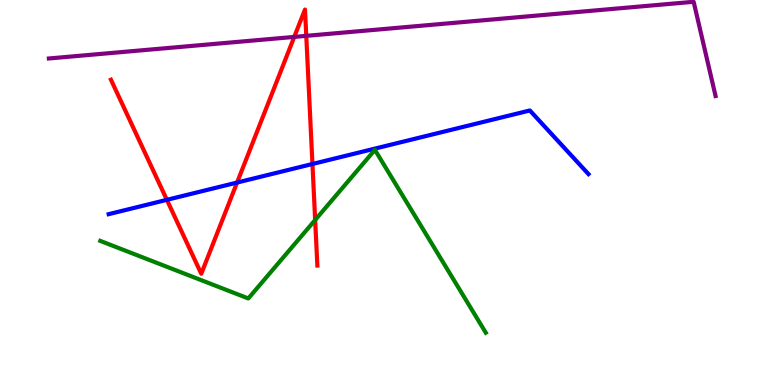[{'lines': ['blue', 'red'], 'intersections': [{'x': 2.15, 'y': 4.81}, {'x': 3.06, 'y': 5.26}, {'x': 4.03, 'y': 5.74}]}, {'lines': ['green', 'red'], 'intersections': [{'x': 4.07, 'y': 4.29}]}, {'lines': ['purple', 'red'], 'intersections': [{'x': 3.8, 'y': 9.04}, {'x': 3.95, 'y': 9.07}]}, {'lines': ['blue', 'green'], 'intersections': []}, {'lines': ['blue', 'purple'], 'intersections': []}, {'lines': ['green', 'purple'], 'intersections': []}]